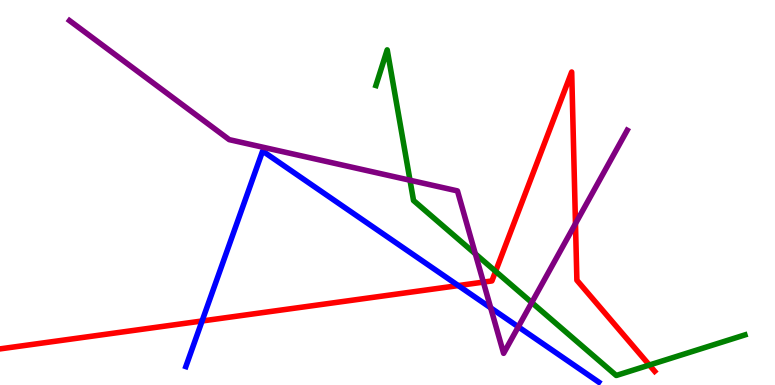[{'lines': ['blue', 'red'], 'intersections': [{'x': 2.61, 'y': 1.66}, {'x': 5.91, 'y': 2.58}]}, {'lines': ['green', 'red'], 'intersections': [{'x': 6.39, 'y': 2.95}, {'x': 8.38, 'y': 0.519}]}, {'lines': ['purple', 'red'], 'intersections': [{'x': 6.24, 'y': 2.67}, {'x': 7.43, 'y': 4.19}]}, {'lines': ['blue', 'green'], 'intersections': []}, {'lines': ['blue', 'purple'], 'intersections': [{'x': 6.33, 'y': 2.0}, {'x': 6.69, 'y': 1.51}]}, {'lines': ['green', 'purple'], 'intersections': [{'x': 5.29, 'y': 5.32}, {'x': 6.13, 'y': 3.41}, {'x': 6.86, 'y': 2.14}]}]